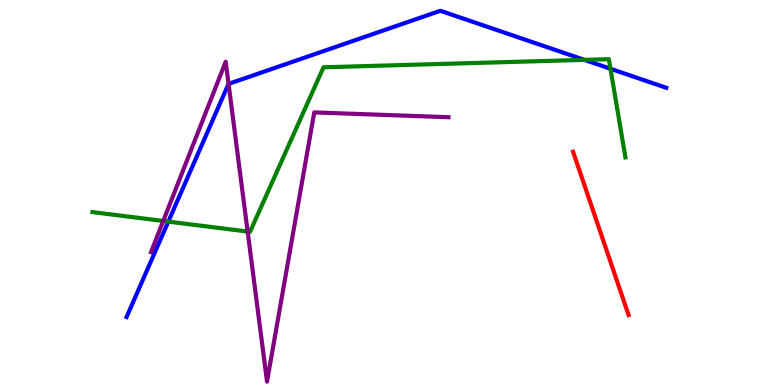[{'lines': ['blue', 'red'], 'intersections': []}, {'lines': ['green', 'red'], 'intersections': []}, {'lines': ['purple', 'red'], 'intersections': []}, {'lines': ['blue', 'green'], 'intersections': [{'x': 2.17, 'y': 4.24}, {'x': 7.54, 'y': 8.45}, {'x': 7.88, 'y': 8.21}]}, {'lines': ['blue', 'purple'], 'intersections': [{'x': 2.95, 'y': 7.82}]}, {'lines': ['green', 'purple'], 'intersections': [{'x': 2.11, 'y': 4.26}, {'x': 3.2, 'y': 3.99}]}]